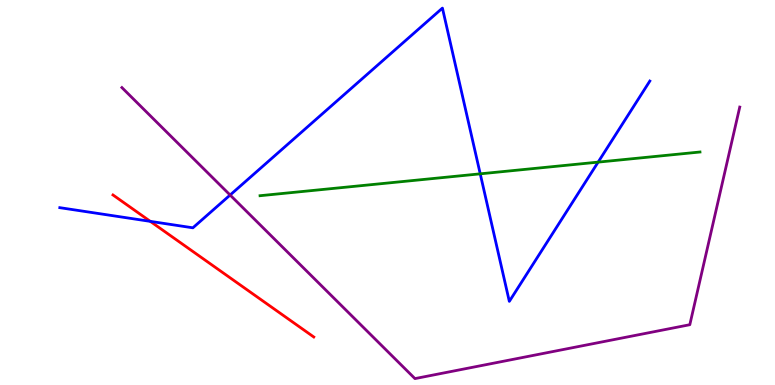[{'lines': ['blue', 'red'], 'intersections': [{'x': 1.94, 'y': 4.25}]}, {'lines': ['green', 'red'], 'intersections': []}, {'lines': ['purple', 'red'], 'intersections': []}, {'lines': ['blue', 'green'], 'intersections': [{'x': 6.2, 'y': 5.48}, {'x': 7.72, 'y': 5.79}]}, {'lines': ['blue', 'purple'], 'intersections': [{'x': 2.97, 'y': 4.93}]}, {'lines': ['green', 'purple'], 'intersections': []}]